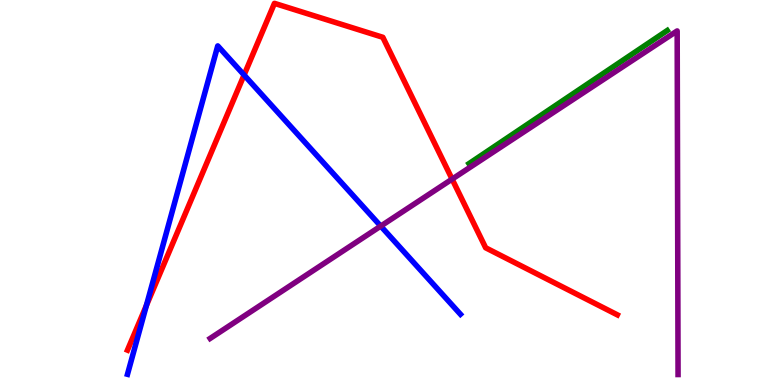[{'lines': ['blue', 'red'], 'intersections': [{'x': 1.89, 'y': 2.07}, {'x': 3.15, 'y': 8.05}]}, {'lines': ['green', 'red'], 'intersections': []}, {'lines': ['purple', 'red'], 'intersections': [{'x': 5.83, 'y': 5.35}]}, {'lines': ['blue', 'green'], 'intersections': []}, {'lines': ['blue', 'purple'], 'intersections': [{'x': 4.91, 'y': 4.13}]}, {'lines': ['green', 'purple'], 'intersections': []}]